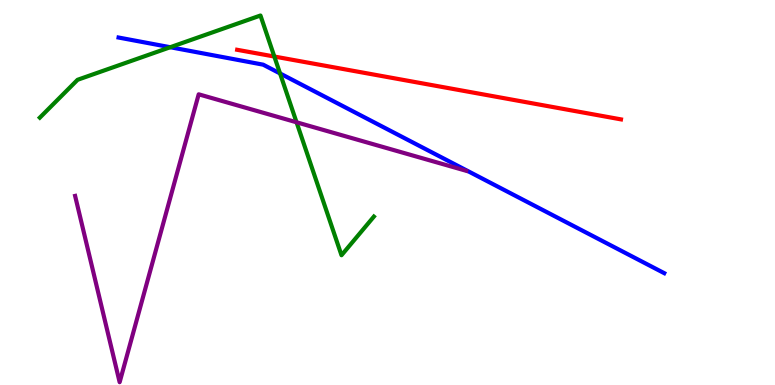[{'lines': ['blue', 'red'], 'intersections': []}, {'lines': ['green', 'red'], 'intersections': [{'x': 3.54, 'y': 8.53}]}, {'lines': ['purple', 'red'], 'intersections': []}, {'lines': ['blue', 'green'], 'intersections': [{'x': 2.2, 'y': 8.77}, {'x': 3.61, 'y': 8.09}]}, {'lines': ['blue', 'purple'], 'intersections': []}, {'lines': ['green', 'purple'], 'intersections': [{'x': 3.83, 'y': 6.82}]}]